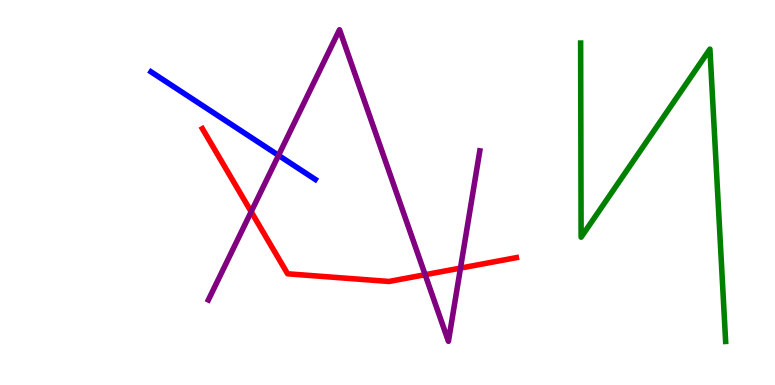[{'lines': ['blue', 'red'], 'intersections': []}, {'lines': ['green', 'red'], 'intersections': []}, {'lines': ['purple', 'red'], 'intersections': [{'x': 3.24, 'y': 4.5}, {'x': 5.49, 'y': 2.86}, {'x': 5.94, 'y': 3.04}]}, {'lines': ['blue', 'green'], 'intersections': []}, {'lines': ['blue', 'purple'], 'intersections': [{'x': 3.59, 'y': 5.96}]}, {'lines': ['green', 'purple'], 'intersections': []}]